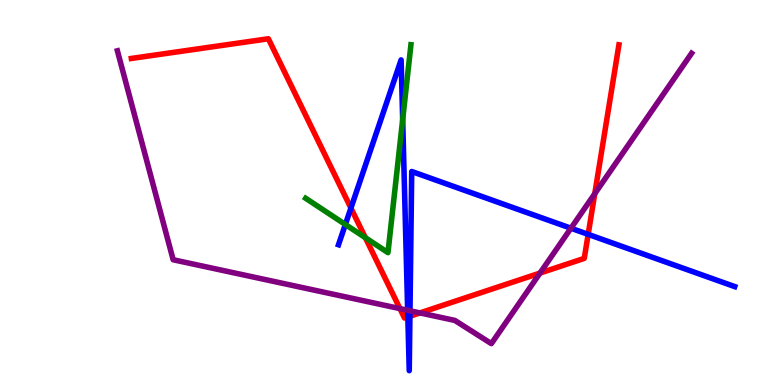[{'lines': ['blue', 'red'], 'intersections': [{'x': 4.53, 'y': 4.6}, {'x': 5.26, 'y': 1.77}, {'x': 5.29, 'y': 1.79}, {'x': 7.59, 'y': 3.91}]}, {'lines': ['green', 'red'], 'intersections': [{'x': 4.71, 'y': 3.83}]}, {'lines': ['purple', 'red'], 'intersections': [{'x': 5.16, 'y': 1.98}, {'x': 5.42, 'y': 1.87}, {'x': 6.97, 'y': 2.91}, {'x': 7.67, 'y': 4.97}]}, {'lines': ['blue', 'green'], 'intersections': [{'x': 4.46, 'y': 4.17}, {'x': 5.2, 'y': 6.9}]}, {'lines': ['blue', 'purple'], 'intersections': [{'x': 5.26, 'y': 1.94}, {'x': 5.29, 'y': 1.93}, {'x': 7.37, 'y': 4.07}]}, {'lines': ['green', 'purple'], 'intersections': []}]